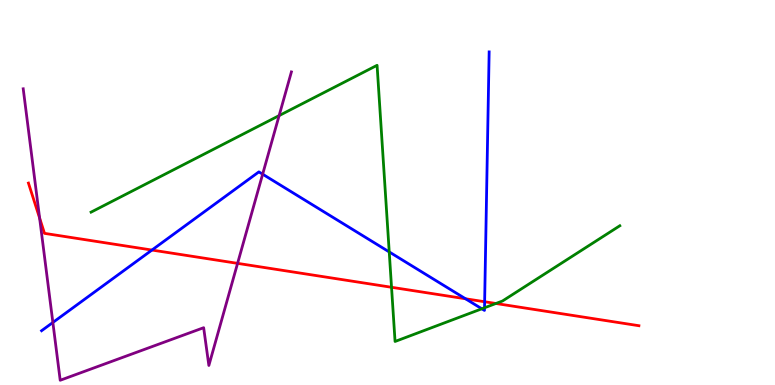[{'lines': ['blue', 'red'], 'intersections': [{'x': 1.96, 'y': 3.51}, {'x': 6.01, 'y': 2.24}, {'x': 6.25, 'y': 2.16}]}, {'lines': ['green', 'red'], 'intersections': [{'x': 5.05, 'y': 2.54}, {'x': 6.4, 'y': 2.12}]}, {'lines': ['purple', 'red'], 'intersections': [{'x': 0.511, 'y': 4.34}, {'x': 3.07, 'y': 3.16}]}, {'lines': ['blue', 'green'], 'intersections': [{'x': 5.02, 'y': 3.46}, {'x': 6.22, 'y': 1.98}, {'x': 6.25, 'y': 2.01}]}, {'lines': ['blue', 'purple'], 'intersections': [{'x': 0.682, 'y': 1.62}, {'x': 3.39, 'y': 5.48}]}, {'lines': ['green', 'purple'], 'intersections': [{'x': 3.6, 'y': 7.0}]}]